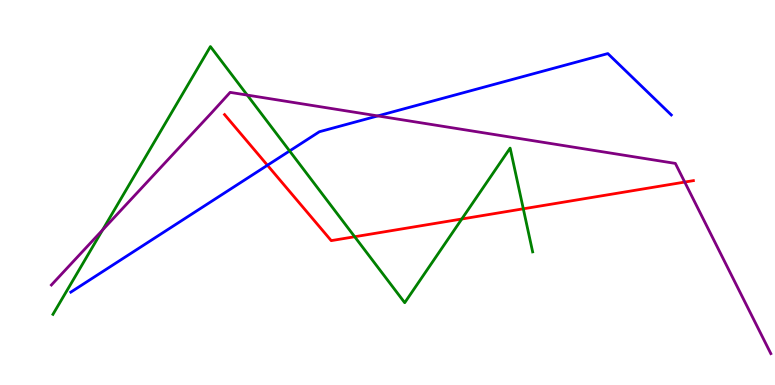[{'lines': ['blue', 'red'], 'intersections': [{'x': 3.45, 'y': 5.71}]}, {'lines': ['green', 'red'], 'intersections': [{'x': 4.58, 'y': 3.85}, {'x': 5.96, 'y': 4.31}, {'x': 6.75, 'y': 4.58}]}, {'lines': ['purple', 'red'], 'intersections': [{'x': 8.84, 'y': 5.27}]}, {'lines': ['blue', 'green'], 'intersections': [{'x': 3.74, 'y': 6.08}]}, {'lines': ['blue', 'purple'], 'intersections': [{'x': 4.87, 'y': 6.99}]}, {'lines': ['green', 'purple'], 'intersections': [{'x': 1.32, 'y': 4.03}, {'x': 3.19, 'y': 7.53}]}]